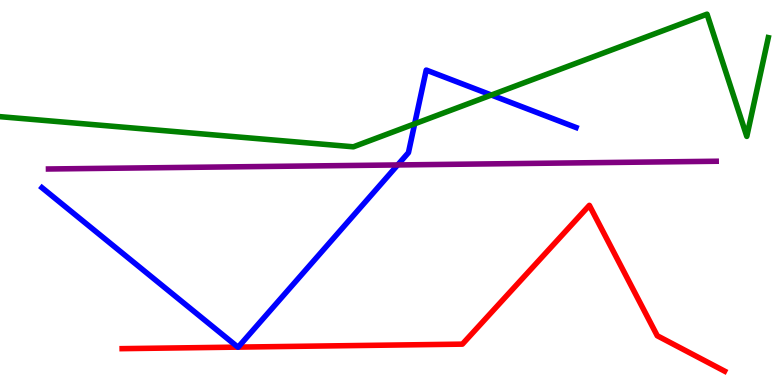[{'lines': ['blue', 'red'], 'intersections': [{'x': 3.07, 'y': 0.984}, {'x': 3.07, 'y': 0.984}]}, {'lines': ['green', 'red'], 'intersections': []}, {'lines': ['purple', 'red'], 'intersections': []}, {'lines': ['blue', 'green'], 'intersections': [{'x': 5.35, 'y': 6.78}, {'x': 6.34, 'y': 7.53}]}, {'lines': ['blue', 'purple'], 'intersections': [{'x': 5.13, 'y': 5.72}]}, {'lines': ['green', 'purple'], 'intersections': []}]